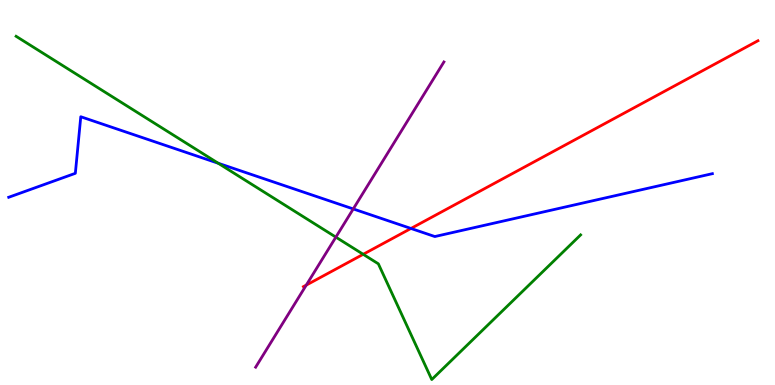[{'lines': ['blue', 'red'], 'intersections': [{'x': 5.3, 'y': 4.07}]}, {'lines': ['green', 'red'], 'intersections': [{'x': 4.69, 'y': 3.39}]}, {'lines': ['purple', 'red'], 'intersections': [{'x': 3.95, 'y': 2.59}]}, {'lines': ['blue', 'green'], 'intersections': [{'x': 2.82, 'y': 5.76}]}, {'lines': ['blue', 'purple'], 'intersections': [{'x': 4.56, 'y': 4.57}]}, {'lines': ['green', 'purple'], 'intersections': [{'x': 4.33, 'y': 3.84}]}]